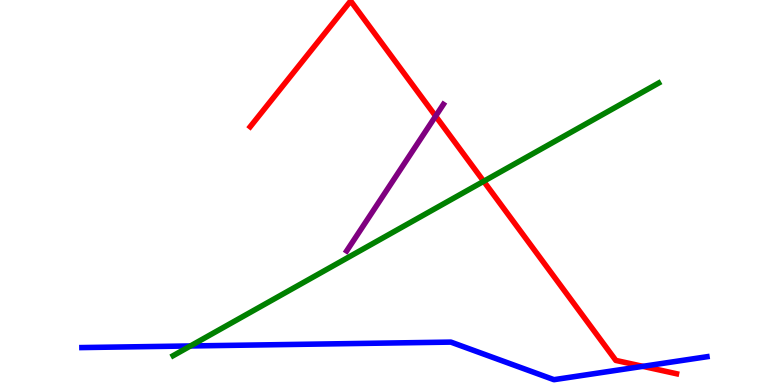[{'lines': ['blue', 'red'], 'intersections': [{'x': 8.29, 'y': 0.484}]}, {'lines': ['green', 'red'], 'intersections': [{'x': 6.24, 'y': 5.29}]}, {'lines': ['purple', 'red'], 'intersections': [{'x': 5.62, 'y': 6.98}]}, {'lines': ['blue', 'green'], 'intersections': [{'x': 2.46, 'y': 1.01}]}, {'lines': ['blue', 'purple'], 'intersections': []}, {'lines': ['green', 'purple'], 'intersections': []}]